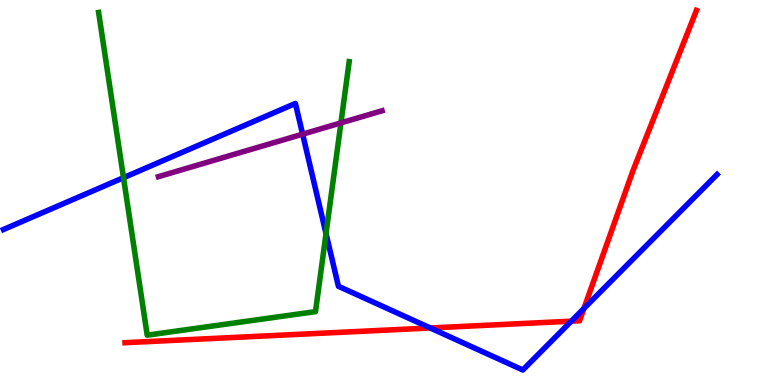[{'lines': ['blue', 'red'], 'intersections': [{'x': 5.55, 'y': 1.48}, {'x': 7.37, 'y': 1.66}, {'x': 7.53, 'y': 1.99}]}, {'lines': ['green', 'red'], 'intersections': []}, {'lines': ['purple', 'red'], 'intersections': []}, {'lines': ['blue', 'green'], 'intersections': [{'x': 1.59, 'y': 5.38}, {'x': 4.21, 'y': 3.93}]}, {'lines': ['blue', 'purple'], 'intersections': [{'x': 3.9, 'y': 6.52}]}, {'lines': ['green', 'purple'], 'intersections': [{'x': 4.4, 'y': 6.81}]}]